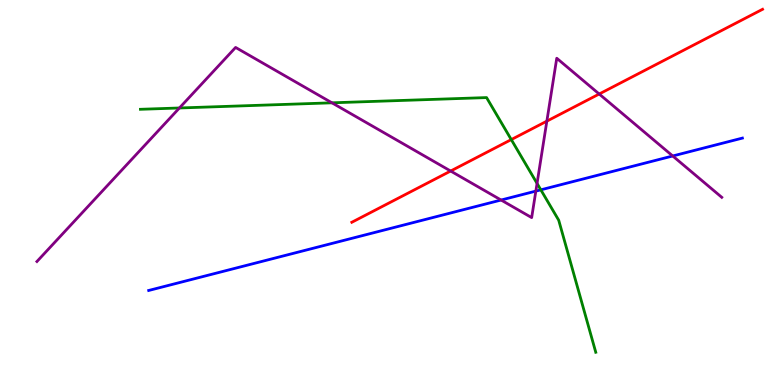[{'lines': ['blue', 'red'], 'intersections': []}, {'lines': ['green', 'red'], 'intersections': [{'x': 6.6, 'y': 6.37}]}, {'lines': ['purple', 'red'], 'intersections': [{'x': 5.81, 'y': 5.56}, {'x': 7.06, 'y': 6.85}, {'x': 7.73, 'y': 7.56}]}, {'lines': ['blue', 'green'], 'intersections': [{'x': 6.98, 'y': 5.07}]}, {'lines': ['blue', 'purple'], 'intersections': [{'x': 6.47, 'y': 4.8}, {'x': 6.91, 'y': 5.04}, {'x': 8.68, 'y': 5.95}]}, {'lines': ['green', 'purple'], 'intersections': [{'x': 2.32, 'y': 7.2}, {'x': 4.28, 'y': 7.33}, {'x': 6.93, 'y': 5.24}]}]